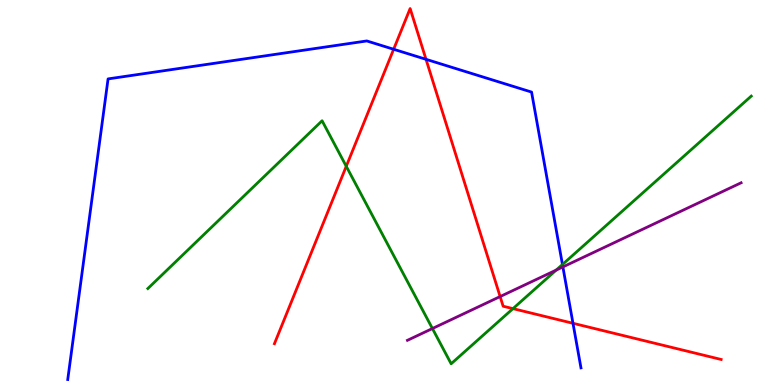[{'lines': ['blue', 'red'], 'intersections': [{'x': 5.08, 'y': 8.72}, {'x': 5.5, 'y': 8.46}, {'x': 7.39, 'y': 1.6}]}, {'lines': ['green', 'red'], 'intersections': [{'x': 4.47, 'y': 5.68}, {'x': 6.62, 'y': 1.98}]}, {'lines': ['purple', 'red'], 'intersections': [{'x': 6.45, 'y': 2.3}]}, {'lines': ['blue', 'green'], 'intersections': [{'x': 7.26, 'y': 3.13}]}, {'lines': ['blue', 'purple'], 'intersections': [{'x': 7.26, 'y': 3.07}]}, {'lines': ['green', 'purple'], 'intersections': [{'x': 5.58, 'y': 1.47}, {'x': 7.18, 'y': 2.98}]}]